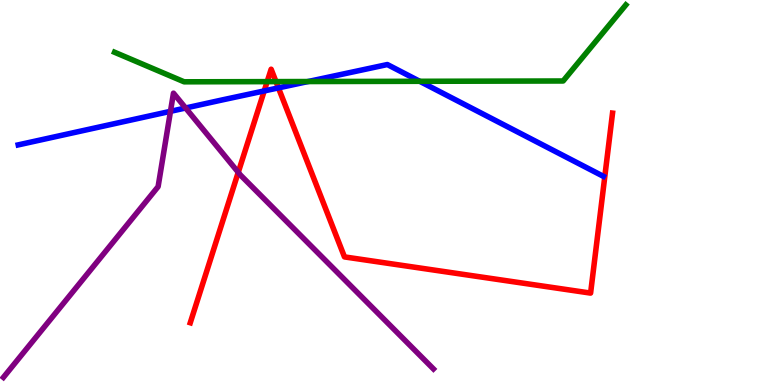[{'lines': ['blue', 'red'], 'intersections': [{'x': 3.41, 'y': 7.64}, {'x': 3.59, 'y': 7.72}]}, {'lines': ['green', 'red'], 'intersections': [{'x': 3.45, 'y': 7.88}, {'x': 3.56, 'y': 7.88}]}, {'lines': ['purple', 'red'], 'intersections': [{'x': 3.07, 'y': 5.52}]}, {'lines': ['blue', 'green'], 'intersections': [{'x': 3.97, 'y': 7.88}, {'x': 5.42, 'y': 7.89}]}, {'lines': ['blue', 'purple'], 'intersections': [{'x': 2.2, 'y': 7.11}, {'x': 2.39, 'y': 7.2}]}, {'lines': ['green', 'purple'], 'intersections': []}]